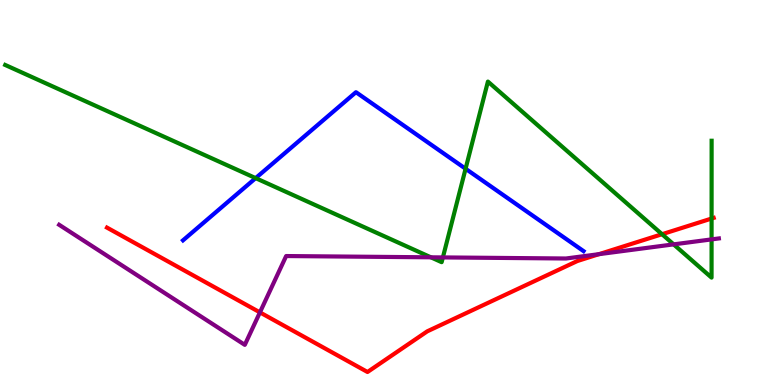[{'lines': ['blue', 'red'], 'intersections': []}, {'lines': ['green', 'red'], 'intersections': [{'x': 8.54, 'y': 3.92}, {'x': 9.18, 'y': 4.32}]}, {'lines': ['purple', 'red'], 'intersections': [{'x': 3.35, 'y': 1.89}, {'x': 7.73, 'y': 3.4}]}, {'lines': ['blue', 'green'], 'intersections': [{'x': 3.3, 'y': 5.37}, {'x': 6.01, 'y': 5.62}]}, {'lines': ['blue', 'purple'], 'intersections': []}, {'lines': ['green', 'purple'], 'intersections': [{'x': 5.56, 'y': 3.32}, {'x': 5.71, 'y': 3.31}, {'x': 8.69, 'y': 3.65}, {'x': 9.18, 'y': 3.78}]}]